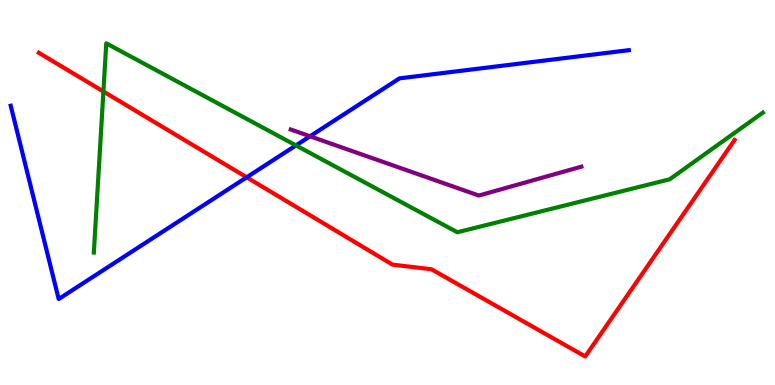[{'lines': ['blue', 'red'], 'intersections': [{'x': 3.18, 'y': 5.39}]}, {'lines': ['green', 'red'], 'intersections': [{'x': 1.33, 'y': 7.62}]}, {'lines': ['purple', 'red'], 'intersections': []}, {'lines': ['blue', 'green'], 'intersections': [{'x': 3.82, 'y': 6.22}]}, {'lines': ['blue', 'purple'], 'intersections': [{'x': 4.0, 'y': 6.46}]}, {'lines': ['green', 'purple'], 'intersections': []}]